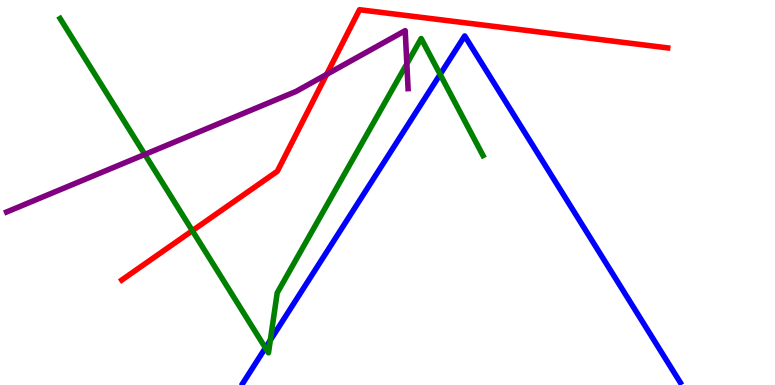[{'lines': ['blue', 'red'], 'intersections': []}, {'lines': ['green', 'red'], 'intersections': [{'x': 2.48, 'y': 4.01}]}, {'lines': ['purple', 'red'], 'intersections': [{'x': 4.21, 'y': 8.07}]}, {'lines': ['blue', 'green'], 'intersections': [{'x': 3.42, 'y': 0.964}, {'x': 3.49, 'y': 1.16}, {'x': 5.68, 'y': 8.07}]}, {'lines': ['blue', 'purple'], 'intersections': []}, {'lines': ['green', 'purple'], 'intersections': [{'x': 1.87, 'y': 5.99}, {'x': 5.25, 'y': 8.34}]}]